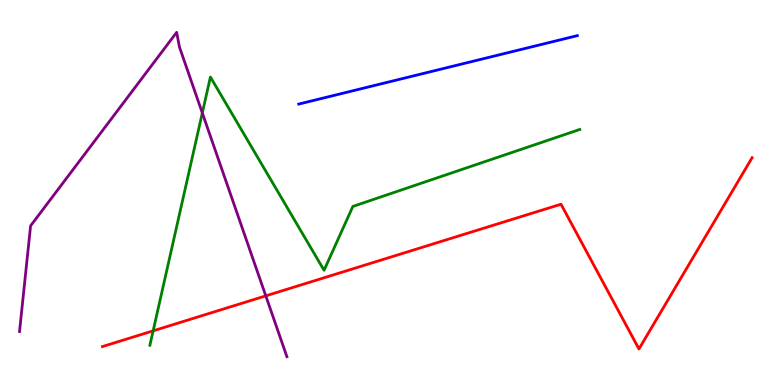[{'lines': ['blue', 'red'], 'intersections': []}, {'lines': ['green', 'red'], 'intersections': [{'x': 1.98, 'y': 1.41}]}, {'lines': ['purple', 'red'], 'intersections': [{'x': 3.43, 'y': 2.32}]}, {'lines': ['blue', 'green'], 'intersections': []}, {'lines': ['blue', 'purple'], 'intersections': []}, {'lines': ['green', 'purple'], 'intersections': [{'x': 2.61, 'y': 7.07}]}]